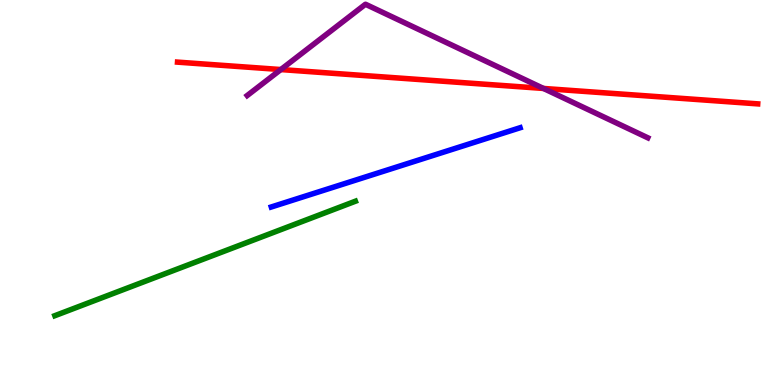[{'lines': ['blue', 'red'], 'intersections': []}, {'lines': ['green', 'red'], 'intersections': []}, {'lines': ['purple', 'red'], 'intersections': [{'x': 3.62, 'y': 8.19}, {'x': 7.01, 'y': 7.7}]}, {'lines': ['blue', 'green'], 'intersections': []}, {'lines': ['blue', 'purple'], 'intersections': []}, {'lines': ['green', 'purple'], 'intersections': []}]